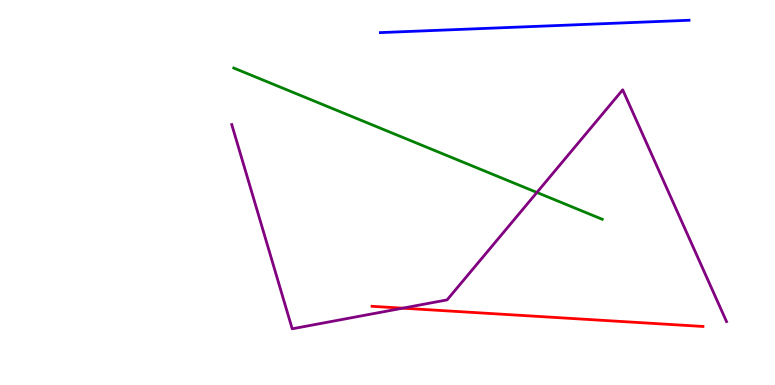[{'lines': ['blue', 'red'], 'intersections': []}, {'lines': ['green', 'red'], 'intersections': []}, {'lines': ['purple', 'red'], 'intersections': [{'x': 5.2, 'y': 2.0}]}, {'lines': ['blue', 'green'], 'intersections': []}, {'lines': ['blue', 'purple'], 'intersections': []}, {'lines': ['green', 'purple'], 'intersections': [{'x': 6.93, 'y': 5.0}]}]